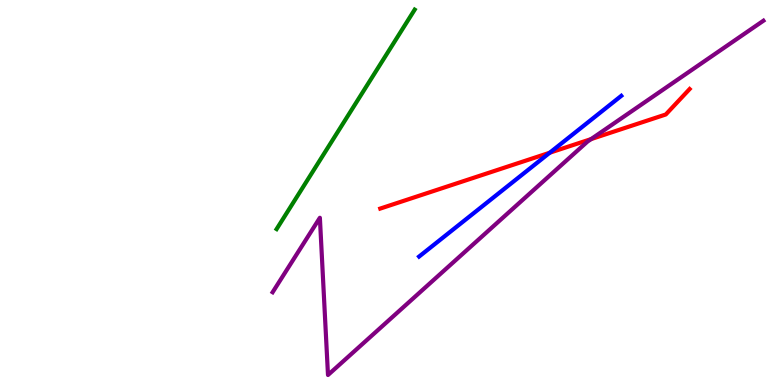[{'lines': ['blue', 'red'], 'intersections': [{'x': 7.09, 'y': 6.03}]}, {'lines': ['green', 'red'], 'intersections': []}, {'lines': ['purple', 'red'], 'intersections': [{'x': 7.63, 'y': 6.39}]}, {'lines': ['blue', 'green'], 'intersections': []}, {'lines': ['blue', 'purple'], 'intersections': []}, {'lines': ['green', 'purple'], 'intersections': []}]